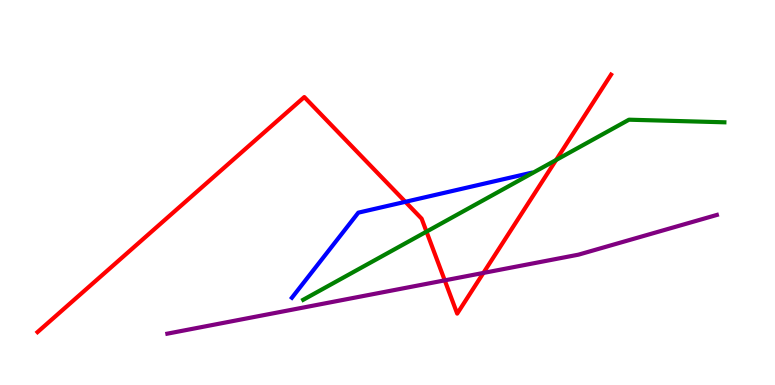[{'lines': ['blue', 'red'], 'intersections': [{'x': 5.23, 'y': 4.76}]}, {'lines': ['green', 'red'], 'intersections': [{'x': 5.5, 'y': 3.98}, {'x': 7.18, 'y': 5.84}]}, {'lines': ['purple', 'red'], 'intersections': [{'x': 5.74, 'y': 2.72}, {'x': 6.24, 'y': 2.91}]}, {'lines': ['blue', 'green'], 'intersections': []}, {'lines': ['blue', 'purple'], 'intersections': []}, {'lines': ['green', 'purple'], 'intersections': []}]